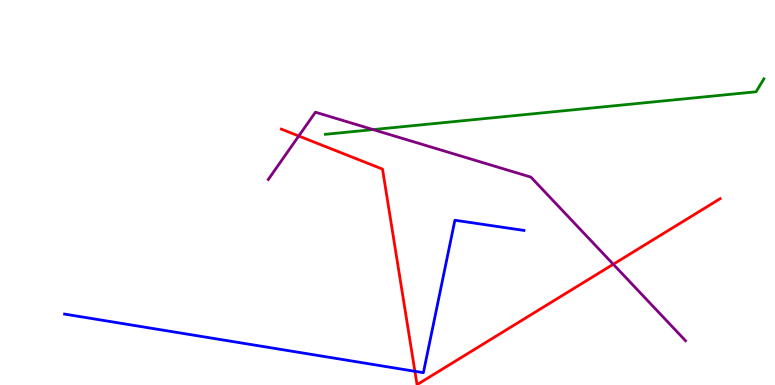[{'lines': ['blue', 'red'], 'intersections': [{'x': 5.35, 'y': 0.356}]}, {'lines': ['green', 'red'], 'intersections': []}, {'lines': ['purple', 'red'], 'intersections': [{'x': 3.85, 'y': 6.47}, {'x': 7.91, 'y': 3.14}]}, {'lines': ['blue', 'green'], 'intersections': []}, {'lines': ['blue', 'purple'], 'intersections': []}, {'lines': ['green', 'purple'], 'intersections': [{'x': 4.81, 'y': 6.63}]}]